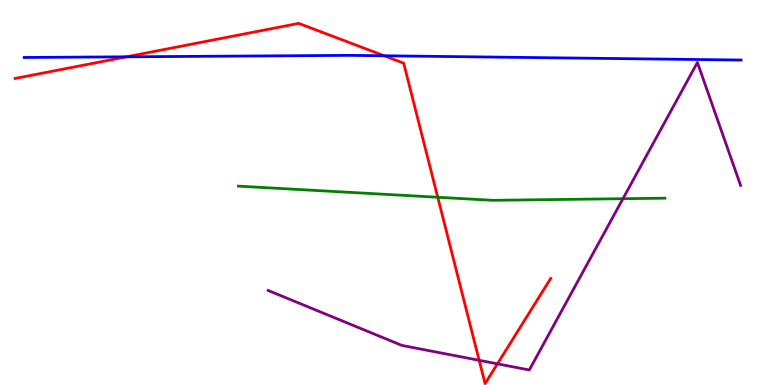[{'lines': ['blue', 'red'], 'intersections': [{'x': 1.63, 'y': 8.52}, {'x': 4.96, 'y': 8.55}]}, {'lines': ['green', 'red'], 'intersections': [{'x': 5.65, 'y': 4.88}]}, {'lines': ['purple', 'red'], 'intersections': [{'x': 6.18, 'y': 0.641}, {'x': 6.42, 'y': 0.55}]}, {'lines': ['blue', 'green'], 'intersections': []}, {'lines': ['blue', 'purple'], 'intersections': []}, {'lines': ['green', 'purple'], 'intersections': [{'x': 8.04, 'y': 4.84}]}]